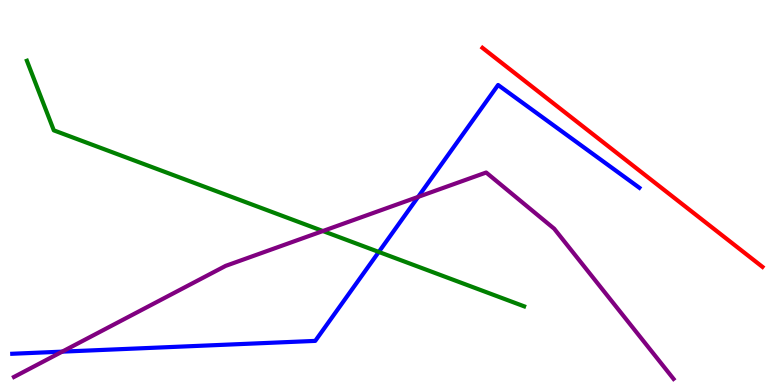[{'lines': ['blue', 'red'], 'intersections': []}, {'lines': ['green', 'red'], 'intersections': []}, {'lines': ['purple', 'red'], 'intersections': []}, {'lines': ['blue', 'green'], 'intersections': [{'x': 4.89, 'y': 3.46}]}, {'lines': ['blue', 'purple'], 'intersections': [{'x': 0.803, 'y': 0.866}, {'x': 5.4, 'y': 4.89}]}, {'lines': ['green', 'purple'], 'intersections': [{'x': 4.17, 'y': 4.0}]}]